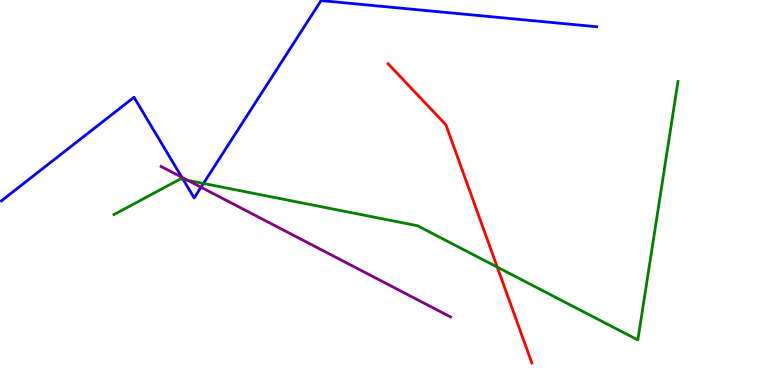[{'lines': ['blue', 'red'], 'intersections': []}, {'lines': ['green', 'red'], 'intersections': [{'x': 6.42, 'y': 3.06}]}, {'lines': ['purple', 'red'], 'intersections': []}, {'lines': ['blue', 'green'], 'intersections': [{'x': 2.36, 'y': 5.34}, {'x': 2.63, 'y': 5.23}]}, {'lines': ['blue', 'purple'], 'intersections': [{'x': 2.35, 'y': 5.4}, {'x': 2.59, 'y': 5.14}]}, {'lines': ['green', 'purple'], 'intersections': [{'x': 2.42, 'y': 5.32}]}]